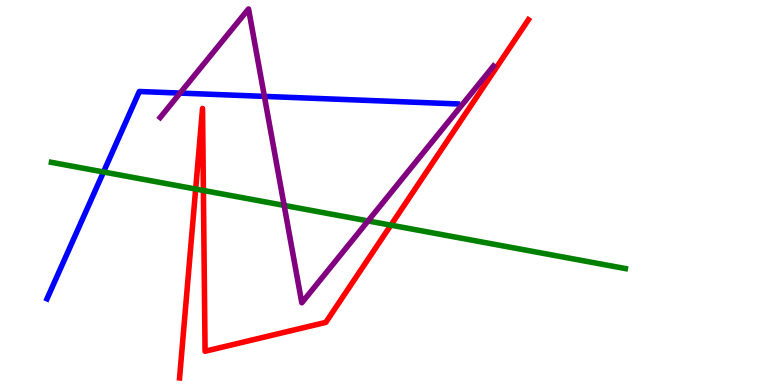[{'lines': ['blue', 'red'], 'intersections': []}, {'lines': ['green', 'red'], 'intersections': [{'x': 2.52, 'y': 5.09}, {'x': 2.62, 'y': 5.05}, {'x': 5.04, 'y': 4.15}]}, {'lines': ['purple', 'red'], 'intersections': []}, {'lines': ['blue', 'green'], 'intersections': [{'x': 1.34, 'y': 5.53}]}, {'lines': ['blue', 'purple'], 'intersections': [{'x': 2.32, 'y': 7.58}, {'x': 3.41, 'y': 7.5}]}, {'lines': ['green', 'purple'], 'intersections': [{'x': 3.67, 'y': 4.66}, {'x': 4.75, 'y': 4.26}]}]